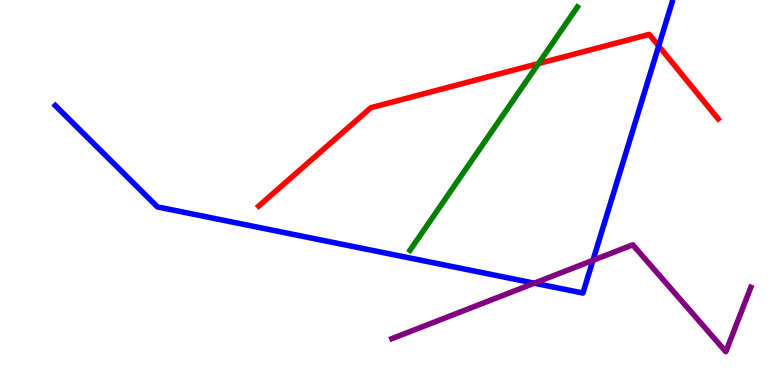[{'lines': ['blue', 'red'], 'intersections': [{'x': 8.5, 'y': 8.81}]}, {'lines': ['green', 'red'], 'intersections': [{'x': 6.95, 'y': 8.35}]}, {'lines': ['purple', 'red'], 'intersections': []}, {'lines': ['blue', 'green'], 'intersections': []}, {'lines': ['blue', 'purple'], 'intersections': [{'x': 6.89, 'y': 2.64}, {'x': 7.65, 'y': 3.24}]}, {'lines': ['green', 'purple'], 'intersections': []}]